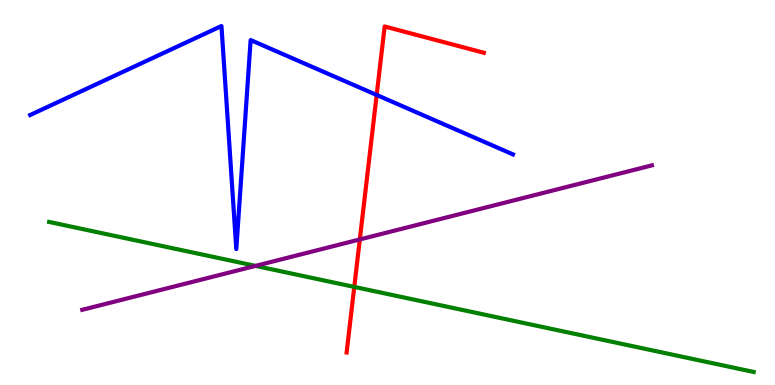[{'lines': ['blue', 'red'], 'intersections': [{'x': 4.86, 'y': 7.53}]}, {'lines': ['green', 'red'], 'intersections': [{'x': 4.57, 'y': 2.55}]}, {'lines': ['purple', 'red'], 'intersections': [{'x': 4.64, 'y': 3.78}]}, {'lines': ['blue', 'green'], 'intersections': []}, {'lines': ['blue', 'purple'], 'intersections': []}, {'lines': ['green', 'purple'], 'intersections': [{'x': 3.3, 'y': 3.09}]}]